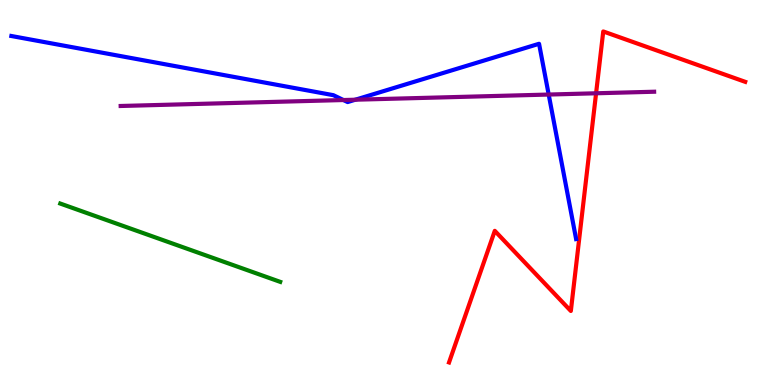[{'lines': ['blue', 'red'], 'intersections': []}, {'lines': ['green', 'red'], 'intersections': []}, {'lines': ['purple', 'red'], 'intersections': [{'x': 7.69, 'y': 7.58}]}, {'lines': ['blue', 'green'], 'intersections': []}, {'lines': ['blue', 'purple'], 'intersections': [{'x': 4.43, 'y': 7.4}, {'x': 4.59, 'y': 7.41}, {'x': 7.08, 'y': 7.54}]}, {'lines': ['green', 'purple'], 'intersections': []}]